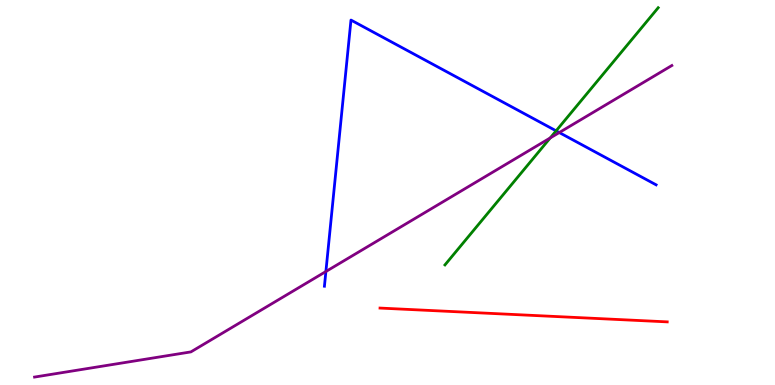[{'lines': ['blue', 'red'], 'intersections': []}, {'lines': ['green', 'red'], 'intersections': []}, {'lines': ['purple', 'red'], 'intersections': []}, {'lines': ['blue', 'green'], 'intersections': [{'x': 7.18, 'y': 6.6}]}, {'lines': ['blue', 'purple'], 'intersections': [{'x': 4.21, 'y': 2.95}, {'x': 7.22, 'y': 6.56}]}, {'lines': ['green', 'purple'], 'intersections': [{'x': 7.1, 'y': 6.42}]}]